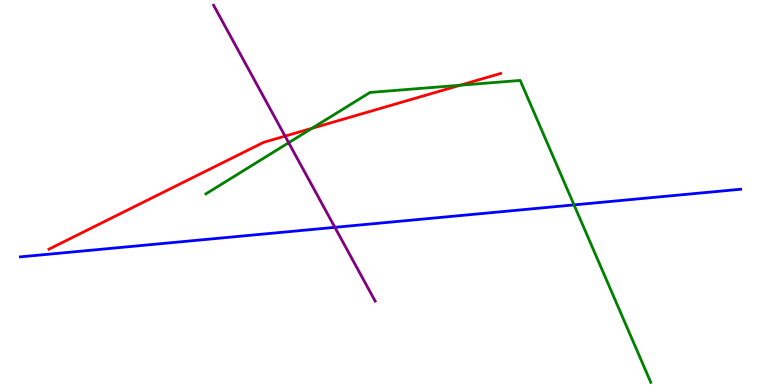[{'lines': ['blue', 'red'], 'intersections': []}, {'lines': ['green', 'red'], 'intersections': [{'x': 4.03, 'y': 6.67}, {'x': 5.94, 'y': 7.79}]}, {'lines': ['purple', 'red'], 'intersections': [{'x': 3.68, 'y': 6.46}]}, {'lines': ['blue', 'green'], 'intersections': [{'x': 7.41, 'y': 4.68}]}, {'lines': ['blue', 'purple'], 'intersections': [{'x': 4.32, 'y': 4.1}]}, {'lines': ['green', 'purple'], 'intersections': [{'x': 3.72, 'y': 6.29}]}]